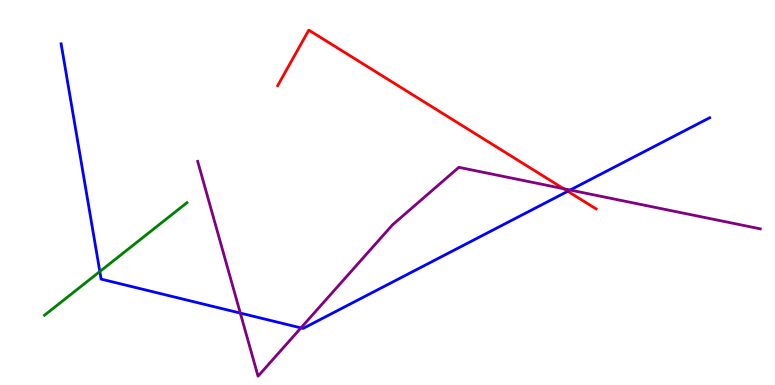[{'lines': ['blue', 'red'], 'intersections': [{'x': 7.33, 'y': 5.03}]}, {'lines': ['green', 'red'], 'intersections': []}, {'lines': ['purple', 'red'], 'intersections': [{'x': 7.27, 'y': 5.1}]}, {'lines': ['blue', 'green'], 'intersections': [{'x': 1.29, 'y': 2.95}]}, {'lines': ['blue', 'purple'], 'intersections': [{'x': 3.1, 'y': 1.87}, {'x': 3.88, 'y': 1.48}, {'x': 7.36, 'y': 5.06}]}, {'lines': ['green', 'purple'], 'intersections': []}]